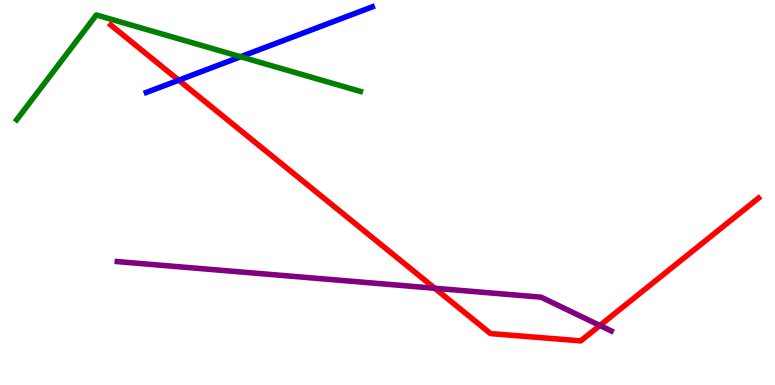[{'lines': ['blue', 'red'], 'intersections': [{'x': 2.31, 'y': 7.92}]}, {'lines': ['green', 'red'], 'intersections': []}, {'lines': ['purple', 'red'], 'intersections': [{'x': 5.61, 'y': 2.51}, {'x': 7.74, 'y': 1.55}]}, {'lines': ['blue', 'green'], 'intersections': [{'x': 3.1, 'y': 8.53}]}, {'lines': ['blue', 'purple'], 'intersections': []}, {'lines': ['green', 'purple'], 'intersections': []}]